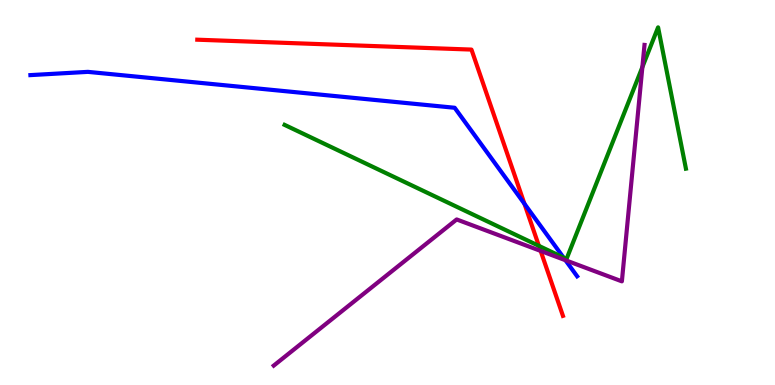[{'lines': ['blue', 'red'], 'intersections': [{'x': 6.77, 'y': 4.71}]}, {'lines': ['green', 'red'], 'intersections': [{'x': 6.95, 'y': 3.61}]}, {'lines': ['purple', 'red'], 'intersections': [{'x': 6.98, 'y': 3.48}]}, {'lines': ['blue', 'green'], 'intersections': [{'x': 7.27, 'y': 3.31}]}, {'lines': ['blue', 'purple'], 'intersections': [{'x': 7.3, 'y': 3.24}]}, {'lines': ['green', 'purple'], 'intersections': [{'x': 8.29, 'y': 8.26}]}]